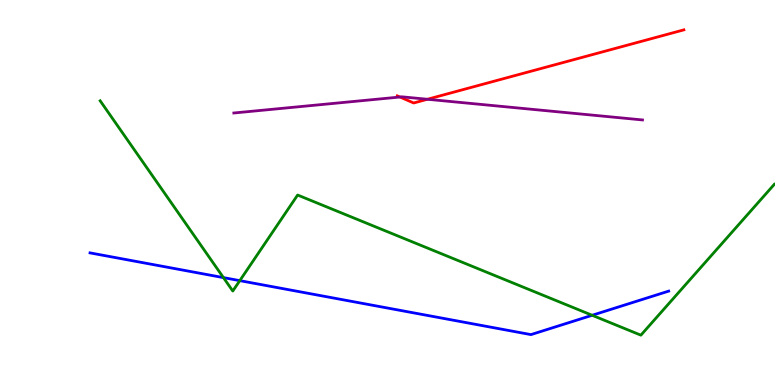[{'lines': ['blue', 'red'], 'intersections': []}, {'lines': ['green', 'red'], 'intersections': []}, {'lines': ['purple', 'red'], 'intersections': [{'x': 5.16, 'y': 7.48}, {'x': 5.51, 'y': 7.42}]}, {'lines': ['blue', 'green'], 'intersections': [{'x': 2.88, 'y': 2.79}, {'x': 3.09, 'y': 2.71}, {'x': 7.64, 'y': 1.81}]}, {'lines': ['blue', 'purple'], 'intersections': []}, {'lines': ['green', 'purple'], 'intersections': []}]